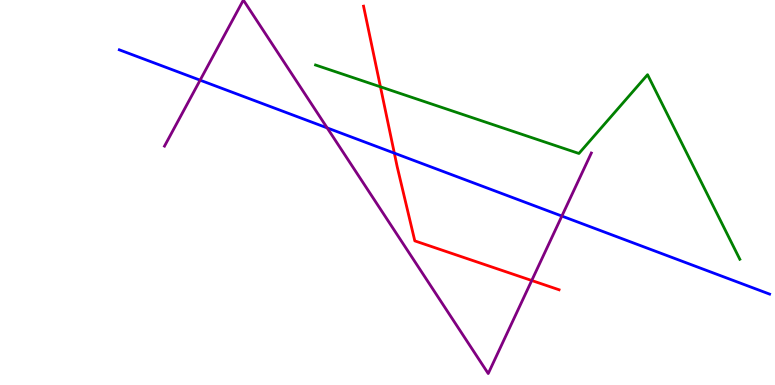[{'lines': ['blue', 'red'], 'intersections': [{'x': 5.09, 'y': 6.02}]}, {'lines': ['green', 'red'], 'intersections': [{'x': 4.91, 'y': 7.75}]}, {'lines': ['purple', 'red'], 'intersections': [{'x': 6.86, 'y': 2.71}]}, {'lines': ['blue', 'green'], 'intersections': []}, {'lines': ['blue', 'purple'], 'intersections': [{'x': 2.58, 'y': 7.92}, {'x': 4.22, 'y': 6.68}, {'x': 7.25, 'y': 4.39}]}, {'lines': ['green', 'purple'], 'intersections': []}]